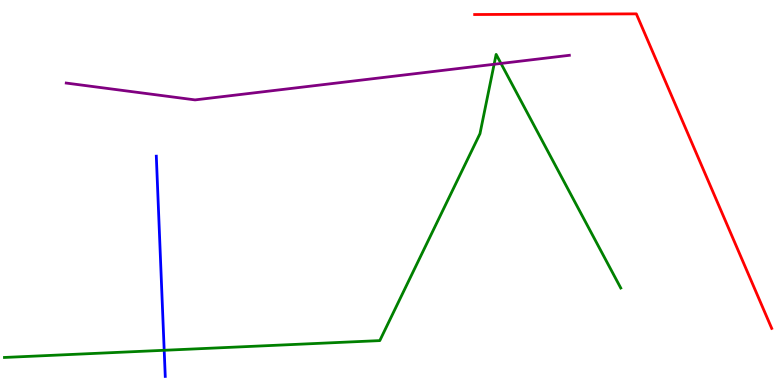[{'lines': ['blue', 'red'], 'intersections': []}, {'lines': ['green', 'red'], 'intersections': []}, {'lines': ['purple', 'red'], 'intersections': []}, {'lines': ['blue', 'green'], 'intersections': [{'x': 2.12, 'y': 0.902}]}, {'lines': ['blue', 'purple'], 'intersections': []}, {'lines': ['green', 'purple'], 'intersections': [{'x': 6.38, 'y': 8.33}, {'x': 6.46, 'y': 8.35}]}]